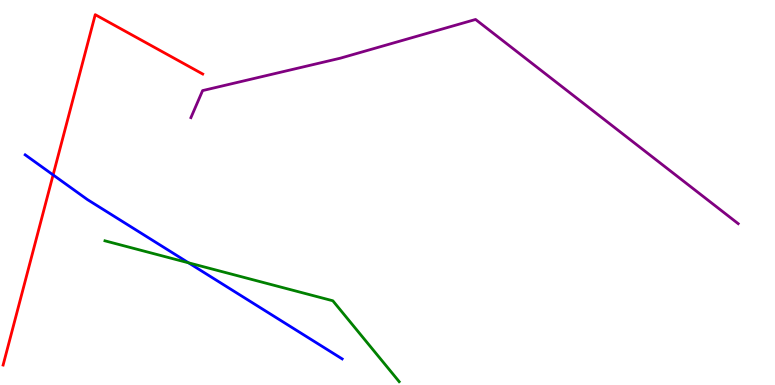[{'lines': ['blue', 'red'], 'intersections': [{'x': 0.685, 'y': 5.46}]}, {'lines': ['green', 'red'], 'intersections': []}, {'lines': ['purple', 'red'], 'intersections': []}, {'lines': ['blue', 'green'], 'intersections': [{'x': 2.43, 'y': 3.17}]}, {'lines': ['blue', 'purple'], 'intersections': []}, {'lines': ['green', 'purple'], 'intersections': []}]